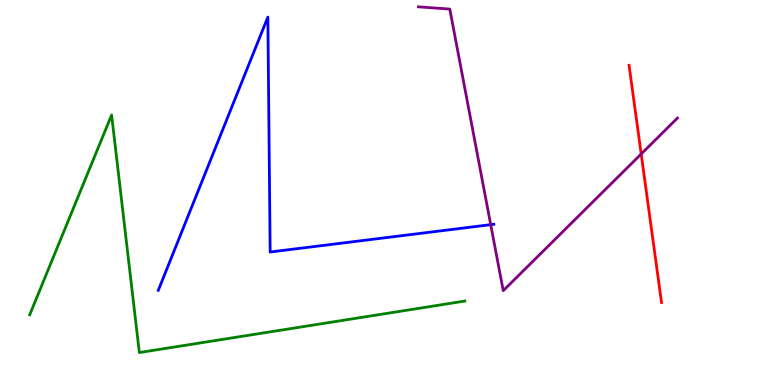[{'lines': ['blue', 'red'], 'intersections': []}, {'lines': ['green', 'red'], 'intersections': []}, {'lines': ['purple', 'red'], 'intersections': [{'x': 8.27, 'y': 6.0}]}, {'lines': ['blue', 'green'], 'intersections': []}, {'lines': ['blue', 'purple'], 'intersections': [{'x': 6.33, 'y': 4.16}]}, {'lines': ['green', 'purple'], 'intersections': []}]